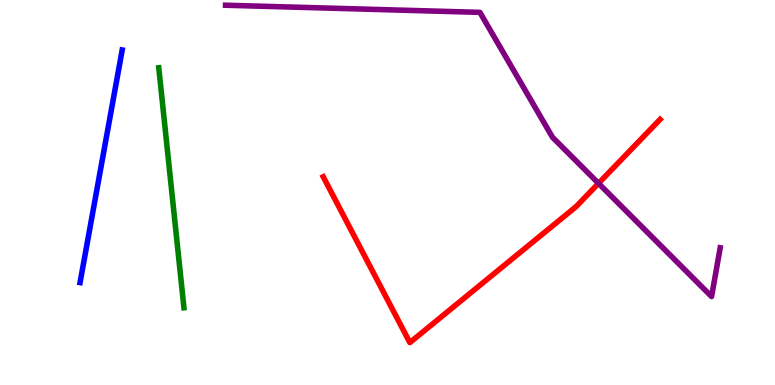[{'lines': ['blue', 'red'], 'intersections': []}, {'lines': ['green', 'red'], 'intersections': []}, {'lines': ['purple', 'red'], 'intersections': [{'x': 7.72, 'y': 5.24}]}, {'lines': ['blue', 'green'], 'intersections': []}, {'lines': ['blue', 'purple'], 'intersections': []}, {'lines': ['green', 'purple'], 'intersections': []}]